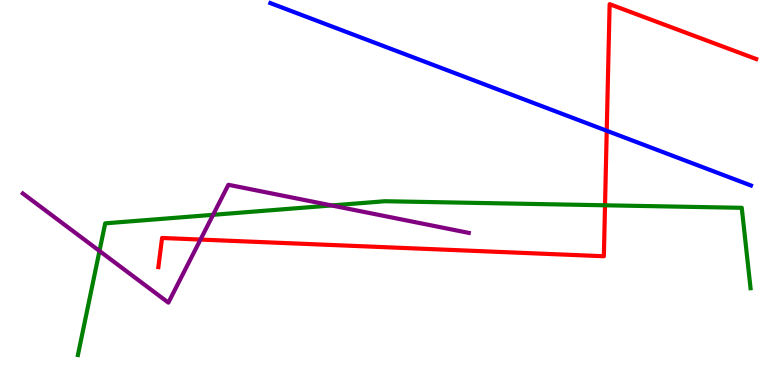[{'lines': ['blue', 'red'], 'intersections': [{'x': 7.83, 'y': 6.6}]}, {'lines': ['green', 'red'], 'intersections': [{'x': 7.81, 'y': 4.67}]}, {'lines': ['purple', 'red'], 'intersections': [{'x': 2.59, 'y': 3.78}]}, {'lines': ['blue', 'green'], 'intersections': []}, {'lines': ['blue', 'purple'], 'intersections': []}, {'lines': ['green', 'purple'], 'intersections': [{'x': 1.28, 'y': 3.48}, {'x': 2.75, 'y': 4.42}, {'x': 4.28, 'y': 4.66}]}]